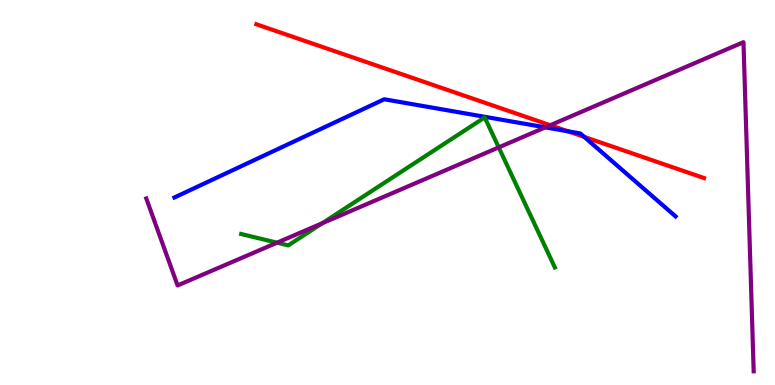[{'lines': ['blue', 'red'], 'intersections': [{'x': 7.33, 'y': 6.59}, {'x': 7.54, 'y': 6.44}]}, {'lines': ['green', 'red'], 'intersections': []}, {'lines': ['purple', 'red'], 'intersections': [{'x': 7.1, 'y': 6.75}]}, {'lines': ['blue', 'green'], 'intersections': []}, {'lines': ['blue', 'purple'], 'intersections': [{'x': 7.04, 'y': 6.69}]}, {'lines': ['green', 'purple'], 'intersections': [{'x': 3.57, 'y': 3.7}, {'x': 4.16, 'y': 4.2}, {'x': 6.44, 'y': 6.17}]}]